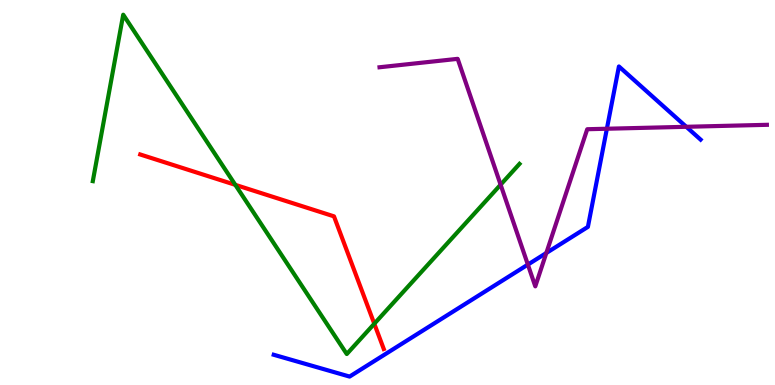[{'lines': ['blue', 'red'], 'intersections': []}, {'lines': ['green', 'red'], 'intersections': [{'x': 3.04, 'y': 5.2}, {'x': 4.83, 'y': 1.59}]}, {'lines': ['purple', 'red'], 'intersections': []}, {'lines': ['blue', 'green'], 'intersections': []}, {'lines': ['blue', 'purple'], 'intersections': [{'x': 6.81, 'y': 3.13}, {'x': 7.05, 'y': 3.43}, {'x': 7.83, 'y': 6.66}, {'x': 8.86, 'y': 6.71}]}, {'lines': ['green', 'purple'], 'intersections': [{'x': 6.46, 'y': 5.2}]}]